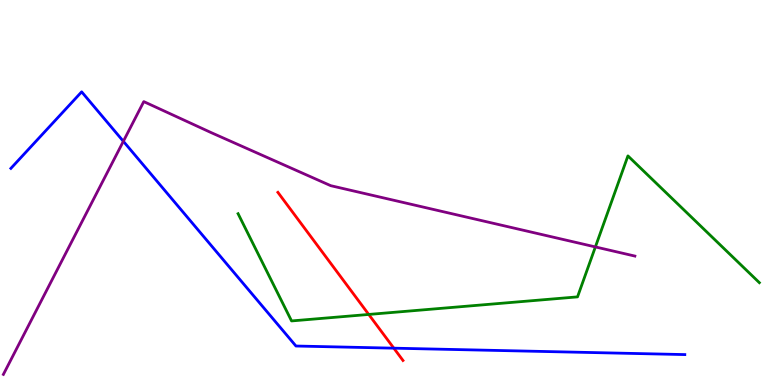[{'lines': ['blue', 'red'], 'intersections': [{'x': 5.08, 'y': 0.957}]}, {'lines': ['green', 'red'], 'intersections': [{'x': 4.76, 'y': 1.83}]}, {'lines': ['purple', 'red'], 'intersections': []}, {'lines': ['blue', 'green'], 'intersections': []}, {'lines': ['blue', 'purple'], 'intersections': [{'x': 1.59, 'y': 6.33}]}, {'lines': ['green', 'purple'], 'intersections': [{'x': 7.68, 'y': 3.59}]}]